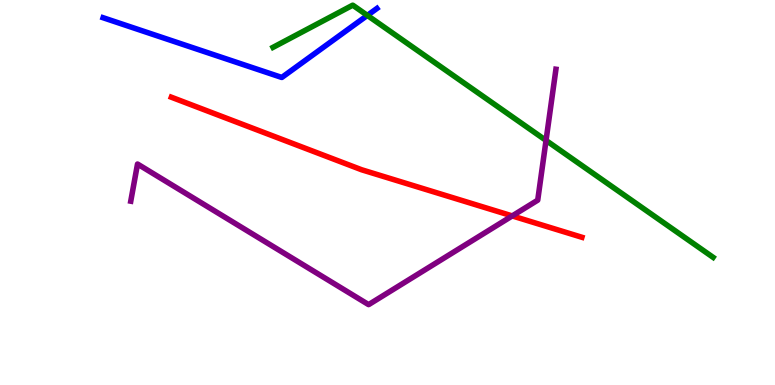[{'lines': ['blue', 'red'], 'intersections': []}, {'lines': ['green', 'red'], 'intersections': []}, {'lines': ['purple', 'red'], 'intersections': [{'x': 6.61, 'y': 4.39}]}, {'lines': ['blue', 'green'], 'intersections': [{'x': 4.74, 'y': 9.6}]}, {'lines': ['blue', 'purple'], 'intersections': []}, {'lines': ['green', 'purple'], 'intersections': [{'x': 7.05, 'y': 6.35}]}]